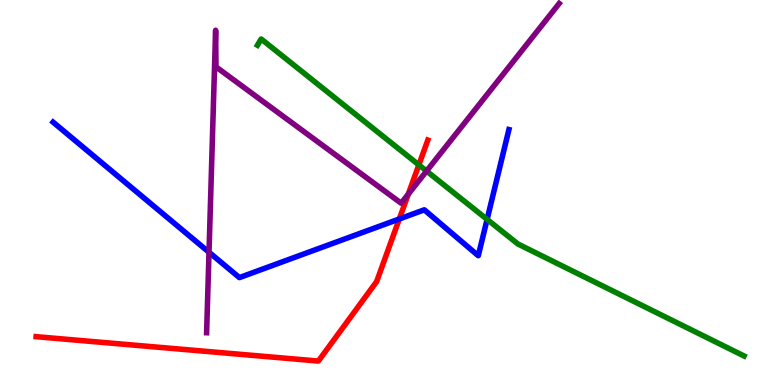[{'lines': ['blue', 'red'], 'intersections': [{'x': 5.15, 'y': 4.31}]}, {'lines': ['green', 'red'], 'intersections': [{'x': 5.4, 'y': 5.72}]}, {'lines': ['purple', 'red'], 'intersections': [{'x': 5.27, 'y': 4.96}]}, {'lines': ['blue', 'green'], 'intersections': [{'x': 6.29, 'y': 4.3}]}, {'lines': ['blue', 'purple'], 'intersections': [{'x': 2.7, 'y': 3.45}]}, {'lines': ['green', 'purple'], 'intersections': [{'x': 5.5, 'y': 5.56}]}]